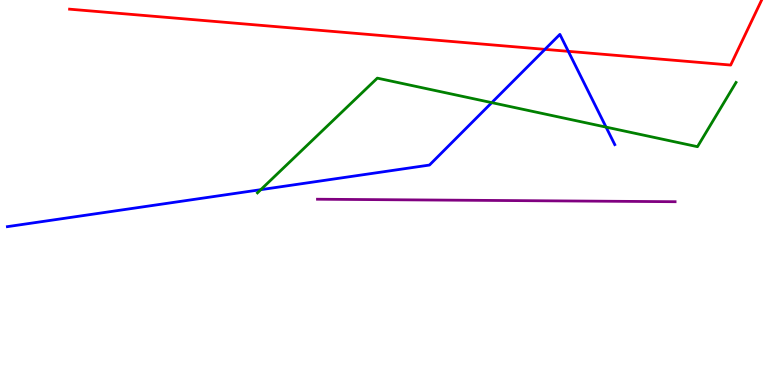[{'lines': ['blue', 'red'], 'intersections': [{'x': 7.03, 'y': 8.72}, {'x': 7.33, 'y': 8.67}]}, {'lines': ['green', 'red'], 'intersections': []}, {'lines': ['purple', 'red'], 'intersections': []}, {'lines': ['blue', 'green'], 'intersections': [{'x': 3.36, 'y': 5.07}, {'x': 6.35, 'y': 7.33}, {'x': 7.82, 'y': 6.7}]}, {'lines': ['blue', 'purple'], 'intersections': []}, {'lines': ['green', 'purple'], 'intersections': []}]